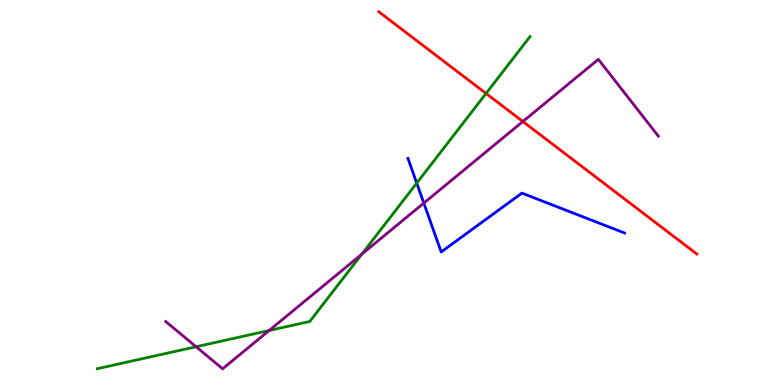[{'lines': ['blue', 'red'], 'intersections': []}, {'lines': ['green', 'red'], 'intersections': [{'x': 6.27, 'y': 7.57}]}, {'lines': ['purple', 'red'], 'intersections': [{'x': 6.75, 'y': 6.84}]}, {'lines': ['blue', 'green'], 'intersections': [{'x': 5.38, 'y': 5.24}]}, {'lines': ['blue', 'purple'], 'intersections': [{'x': 5.47, 'y': 4.73}]}, {'lines': ['green', 'purple'], 'intersections': [{'x': 2.53, 'y': 0.994}, {'x': 3.47, 'y': 1.41}, {'x': 4.67, 'y': 3.4}]}]